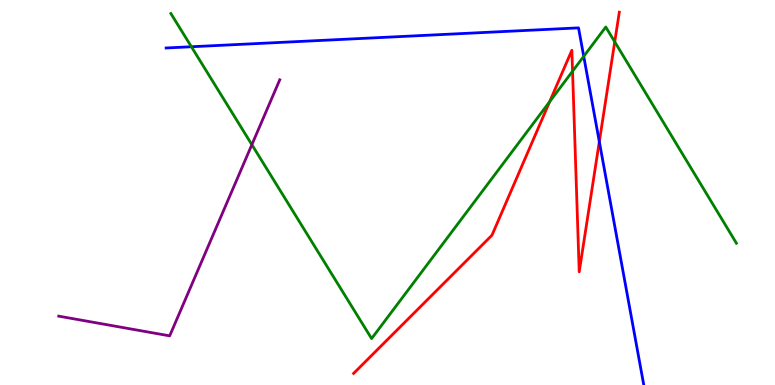[{'lines': ['blue', 'red'], 'intersections': [{'x': 7.73, 'y': 6.32}]}, {'lines': ['green', 'red'], 'intersections': [{'x': 7.09, 'y': 7.36}, {'x': 7.39, 'y': 8.15}, {'x': 7.93, 'y': 8.91}]}, {'lines': ['purple', 'red'], 'intersections': []}, {'lines': ['blue', 'green'], 'intersections': [{'x': 2.47, 'y': 8.79}, {'x': 7.53, 'y': 8.54}]}, {'lines': ['blue', 'purple'], 'intersections': []}, {'lines': ['green', 'purple'], 'intersections': [{'x': 3.25, 'y': 6.24}]}]